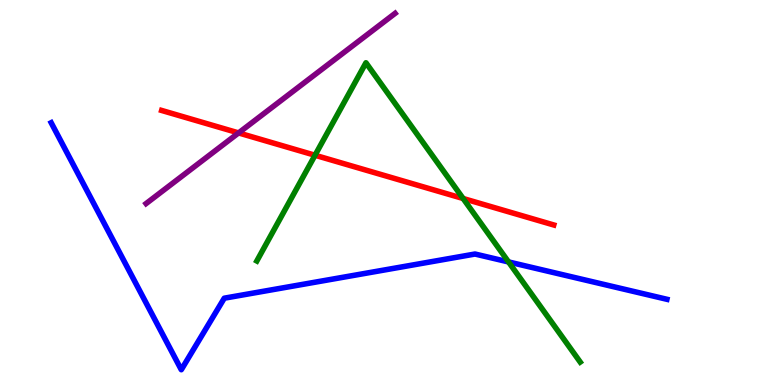[{'lines': ['blue', 'red'], 'intersections': []}, {'lines': ['green', 'red'], 'intersections': [{'x': 4.06, 'y': 5.97}, {'x': 5.98, 'y': 4.84}]}, {'lines': ['purple', 'red'], 'intersections': [{'x': 3.08, 'y': 6.55}]}, {'lines': ['blue', 'green'], 'intersections': [{'x': 6.56, 'y': 3.2}]}, {'lines': ['blue', 'purple'], 'intersections': []}, {'lines': ['green', 'purple'], 'intersections': []}]